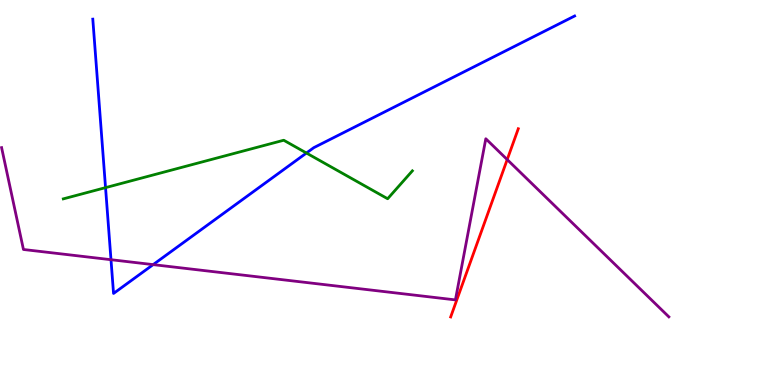[{'lines': ['blue', 'red'], 'intersections': []}, {'lines': ['green', 'red'], 'intersections': []}, {'lines': ['purple', 'red'], 'intersections': [{'x': 6.54, 'y': 5.86}]}, {'lines': ['blue', 'green'], 'intersections': [{'x': 1.36, 'y': 5.13}, {'x': 3.95, 'y': 6.03}]}, {'lines': ['blue', 'purple'], 'intersections': [{'x': 1.43, 'y': 3.25}, {'x': 1.98, 'y': 3.13}]}, {'lines': ['green', 'purple'], 'intersections': []}]